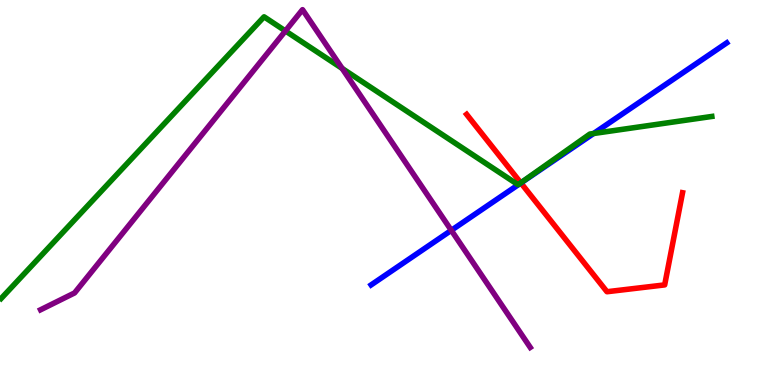[{'lines': ['blue', 'red'], 'intersections': [{'x': 6.72, 'y': 5.25}]}, {'lines': ['green', 'red'], 'intersections': [{'x': 6.72, 'y': 5.25}]}, {'lines': ['purple', 'red'], 'intersections': []}, {'lines': ['blue', 'green'], 'intersections': [{'x': 7.66, 'y': 6.53}]}, {'lines': ['blue', 'purple'], 'intersections': [{'x': 5.82, 'y': 4.02}]}, {'lines': ['green', 'purple'], 'intersections': [{'x': 3.68, 'y': 9.2}, {'x': 4.41, 'y': 8.22}]}]